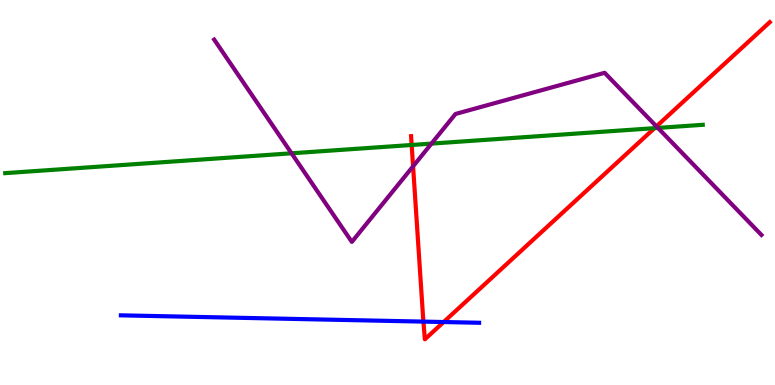[{'lines': ['blue', 'red'], 'intersections': [{'x': 5.46, 'y': 1.65}, {'x': 5.72, 'y': 1.64}]}, {'lines': ['green', 'red'], 'intersections': [{'x': 5.31, 'y': 6.23}, {'x': 8.45, 'y': 6.67}]}, {'lines': ['purple', 'red'], 'intersections': [{'x': 5.33, 'y': 5.68}, {'x': 8.47, 'y': 6.72}]}, {'lines': ['blue', 'green'], 'intersections': []}, {'lines': ['blue', 'purple'], 'intersections': []}, {'lines': ['green', 'purple'], 'intersections': [{'x': 3.76, 'y': 6.02}, {'x': 5.57, 'y': 6.27}, {'x': 8.49, 'y': 6.68}]}]